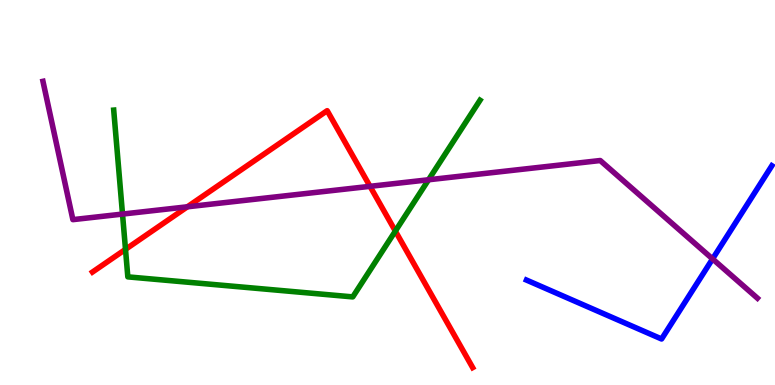[{'lines': ['blue', 'red'], 'intersections': []}, {'lines': ['green', 'red'], 'intersections': [{'x': 1.62, 'y': 3.52}, {'x': 5.1, 'y': 4.0}]}, {'lines': ['purple', 'red'], 'intersections': [{'x': 2.42, 'y': 4.63}, {'x': 4.77, 'y': 5.16}]}, {'lines': ['blue', 'green'], 'intersections': []}, {'lines': ['blue', 'purple'], 'intersections': [{'x': 9.19, 'y': 3.28}]}, {'lines': ['green', 'purple'], 'intersections': [{'x': 1.58, 'y': 4.44}, {'x': 5.53, 'y': 5.33}]}]